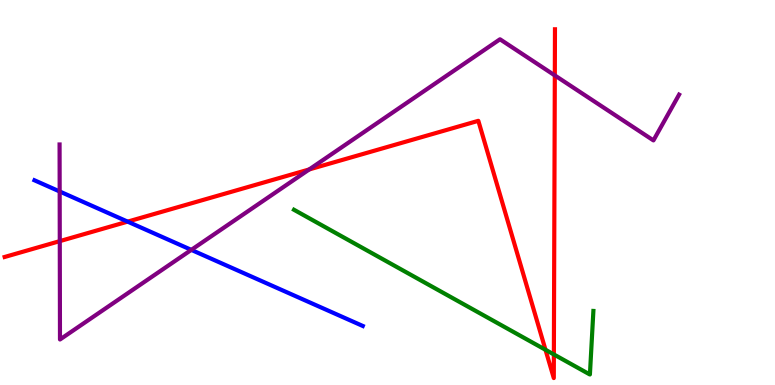[{'lines': ['blue', 'red'], 'intersections': [{'x': 1.65, 'y': 4.24}]}, {'lines': ['green', 'red'], 'intersections': [{'x': 7.04, 'y': 0.915}, {'x': 7.15, 'y': 0.793}]}, {'lines': ['purple', 'red'], 'intersections': [{'x': 0.771, 'y': 3.74}, {'x': 3.99, 'y': 5.6}, {'x': 7.16, 'y': 8.04}]}, {'lines': ['blue', 'green'], 'intersections': []}, {'lines': ['blue', 'purple'], 'intersections': [{'x': 0.77, 'y': 5.03}, {'x': 2.47, 'y': 3.51}]}, {'lines': ['green', 'purple'], 'intersections': []}]